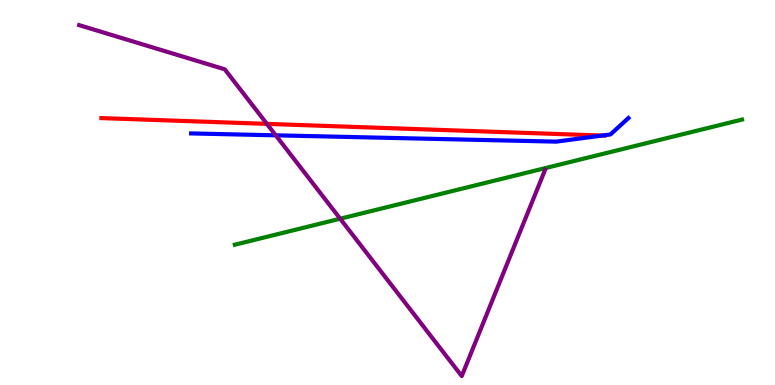[{'lines': ['blue', 'red'], 'intersections': [{'x': 7.77, 'y': 6.48}]}, {'lines': ['green', 'red'], 'intersections': []}, {'lines': ['purple', 'red'], 'intersections': [{'x': 3.44, 'y': 6.78}]}, {'lines': ['blue', 'green'], 'intersections': []}, {'lines': ['blue', 'purple'], 'intersections': [{'x': 3.56, 'y': 6.49}]}, {'lines': ['green', 'purple'], 'intersections': [{'x': 4.39, 'y': 4.32}]}]